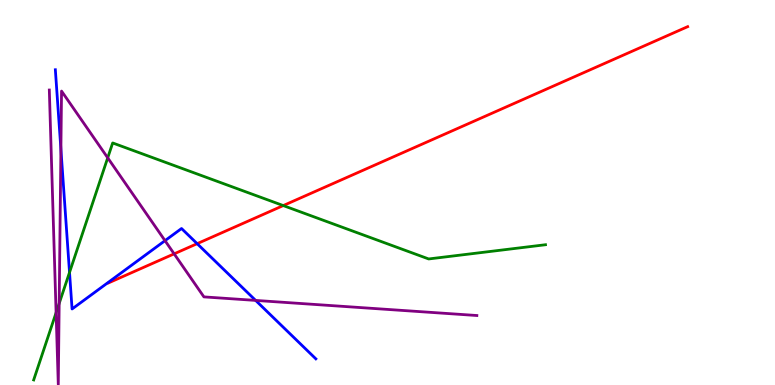[{'lines': ['blue', 'red'], 'intersections': [{'x': 2.54, 'y': 3.67}]}, {'lines': ['green', 'red'], 'intersections': [{'x': 3.66, 'y': 4.66}]}, {'lines': ['purple', 'red'], 'intersections': [{'x': 2.25, 'y': 3.41}]}, {'lines': ['blue', 'green'], 'intersections': [{'x': 0.897, 'y': 2.92}]}, {'lines': ['blue', 'purple'], 'intersections': [{'x': 0.786, 'y': 6.13}, {'x': 2.13, 'y': 3.75}, {'x': 3.3, 'y': 2.2}]}, {'lines': ['green', 'purple'], 'intersections': [{'x': 0.724, 'y': 1.88}, {'x': 0.764, 'y': 2.12}, {'x': 1.39, 'y': 5.9}]}]